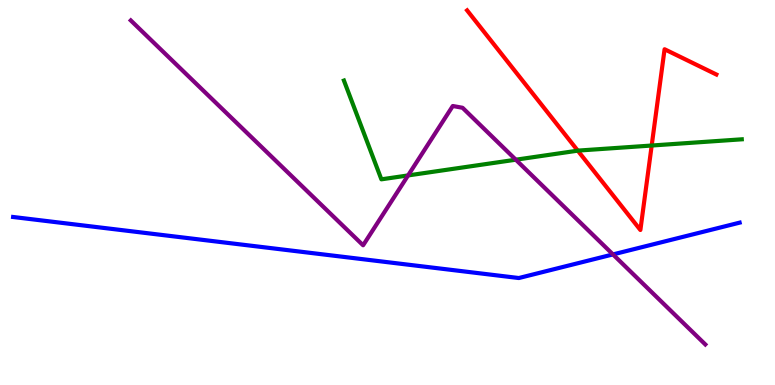[{'lines': ['blue', 'red'], 'intersections': []}, {'lines': ['green', 'red'], 'intersections': [{'x': 7.46, 'y': 6.09}, {'x': 8.41, 'y': 6.22}]}, {'lines': ['purple', 'red'], 'intersections': []}, {'lines': ['blue', 'green'], 'intersections': []}, {'lines': ['blue', 'purple'], 'intersections': [{'x': 7.91, 'y': 3.39}]}, {'lines': ['green', 'purple'], 'intersections': [{'x': 5.27, 'y': 5.44}, {'x': 6.66, 'y': 5.85}]}]